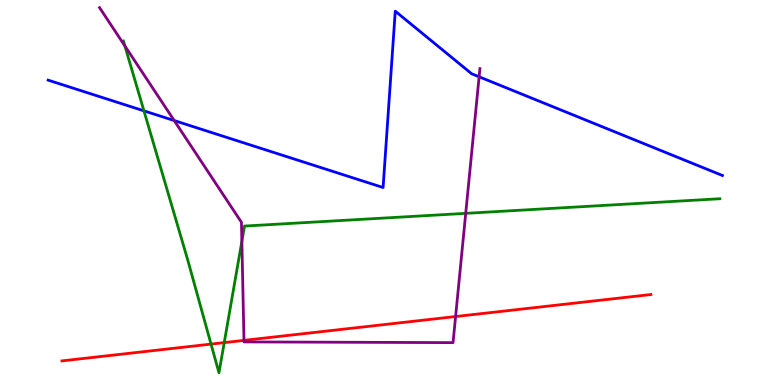[{'lines': ['blue', 'red'], 'intersections': []}, {'lines': ['green', 'red'], 'intersections': [{'x': 2.72, 'y': 1.06}, {'x': 2.89, 'y': 1.1}]}, {'lines': ['purple', 'red'], 'intersections': [{'x': 3.15, 'y': 1.16}, {'x': 5.88, 'y': 1.78}]}, {'lines': ['blue', 'green'], 'intersections': [{'x': 1.86, 'y': 7.12}]}, {'lines': ['blue', 'purple'], 'intersections': [{'x': 2.25, 'y': 6.87}, {'x': 6.18, 'y': 8.01}]}, {'lines': ['green', 'purple'], 'intersections': [{'x': 1.61, 'y': 8.81}, {'x': 3.12, 'y': 3.73}, {'x': 6.01, 'y': 4.46}]}]